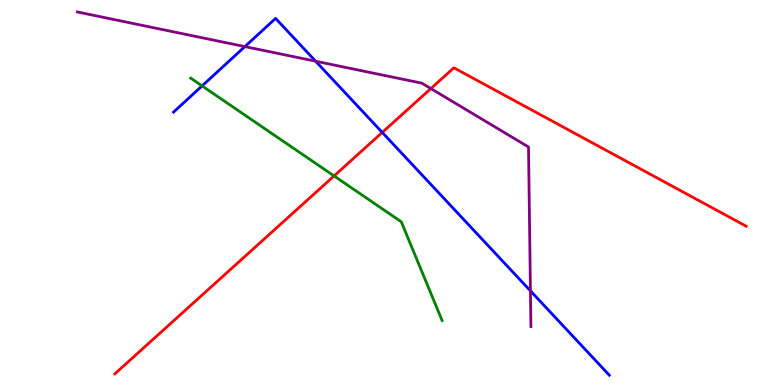[{'lines': ['blue', 'red'], 'intersections': [{'x': 4.93, 'y': 6.56}]}, {'lines': ['green', 'red'], 'intersections': [{'x': 4.31, 'y': 5.43}]}, {'lines': ['purple', 'red'], 'intersections': [{'x': 5.56, 'y': 7.7}]}, {'lines': ['blue', 'green'], 'intersections': [{'x': 2.61, 'y': 7.77}]}, {'lines': ['blue', 'purple'], 'intersections': [{'x': 3.16, 'y': 8.79}, {'x': 4.07, 'y': 8.41}, {'x': 6.84, 'y': 2.45}]}, {'lines': ['green', 'purple'], 'intersections': []}]